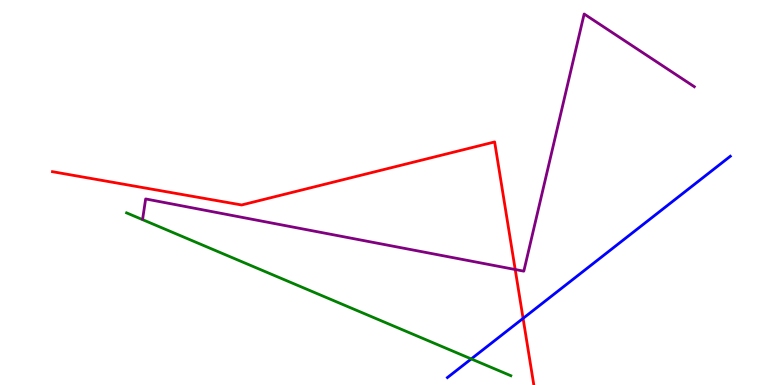[{'lines': ['blue', 'red'], 'intersections': [{'x': 6.75, 'y': 1.73}]}, {'lines': ['green', 'red'], 'intersections': []}, {'lines': ['purple', 'red'], 'intersections': [{'x': 6.65, 'y': 3.0}]}, {'lines': ['blue', 'green'], 'intersections': [{'x': 6.08, 'y': 0.677}]}, {'lines': ['blue', 'purple'], 'intersections': []}, {'lines': ['green', 'purple'], 'intersections': []}]